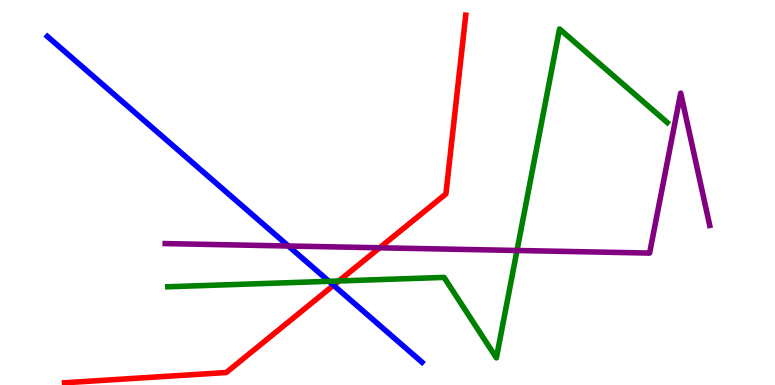[{'lines': ['blue', 'red'], 'intersections': [{'x': 4.3, 'y': 2.59}]}, {'lines': ['green', 'red'], 'intersections': [{'x': 4.37, 'y': 2.7}]}, {'lines': ['purple', 'red'], 'intersections': [{'x': 4.9, 'y': 3.56}]}, {'lines': ['blue', 'green'], 'intersections': [{'x': 4.24, 'y': 2.69}]}, {'lines': ['blue', 'purple'], 'intersections': [{'x': 3.72, 'y': 3.61}]}, {'lines': ['green', 'purple'], 'intersections': [{'x': 6.67, 'y': 3.49}]}]